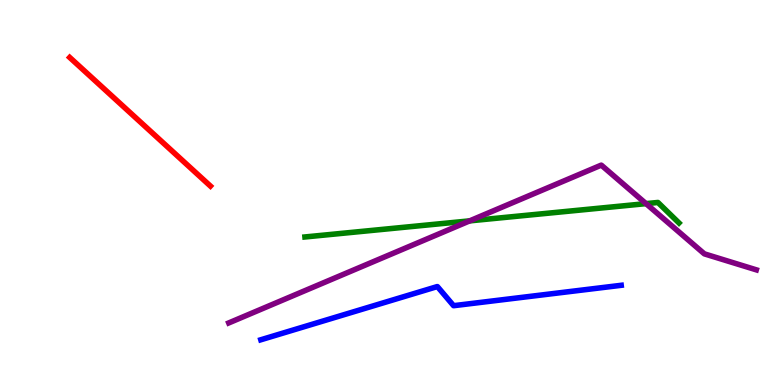[{'lines': ['blue', 'red'], 'intersections': []}, {'lines': ['green', 'red'], 'intersections': []}, {'lines': ['purple', 'red'], 'intersections': []}, {'lines': ['blue', 'green'], 'intersections': []}, {'lines': ['blue', 'purple'], 'intersections': []}, {'lines': ['green', 'purple'], 'intersections': [{'x': 6.06, 'y': 4.26}, {'x': 8.34, 'y': 4.71}]}]